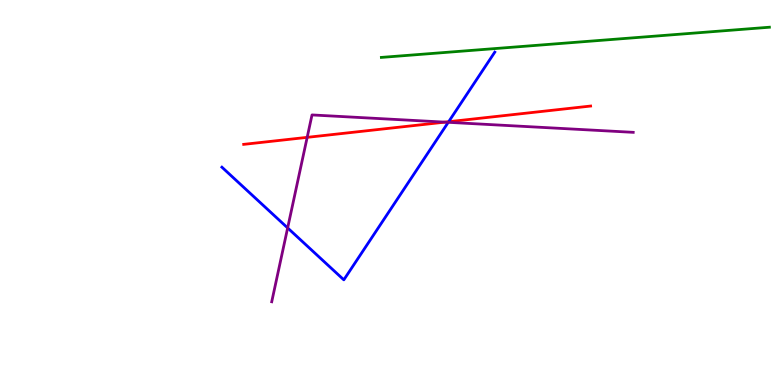[{'lines': ['blue', 'red'], 'intersections': [{'x': 5.79, 'y': 6.84}]}, {'lines': ['green', 'red'], 'intersections': []}, {'lines': ['purple', 'red'], 'intersections': [{'x': 3.96, 'y': 6.43}, {'x': 5.74, 'y': 6.83}]}, {'lines': ['blue', 'green'], 'intersections': []}, {'lines': ['blue', 'purple'], 'intersections': [{'x': 3.71, 'y': 4.08}, {'x': 5.78, 'y': 6.82}]}, {'lines': ['green', 'purple'], 'intersections': []}]